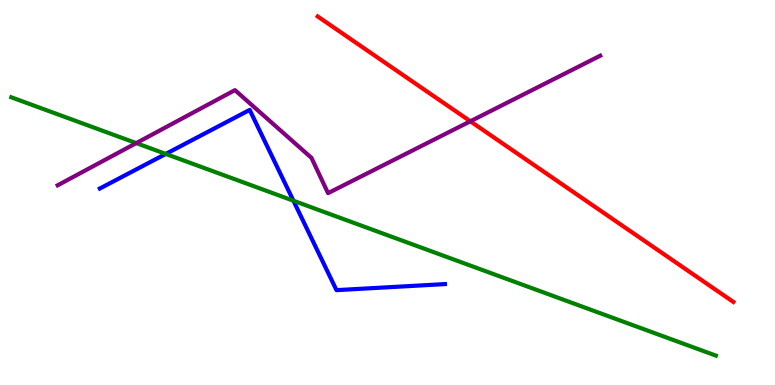[{'lines': ['blue', 'red'], 'intersections': []}, {'lines': ['green', 'red'], 'intersections': []}, {'lines': ['purple', 'red'], 'intersections': [{'x': 6.07, 'y': 6.85}]}, {'lines': ['blue', 'green'], 'intersections': [{'x': 2.14, 'y': 6.0}, {'x': 3.79, 'y': 4.79}]}, {'lines': ['blue', 'purple'], 'intersections': []}, {'lines': ['green', 'purple'], 'intersections': [{'x': 1.76, 'y': 6.28}]}]